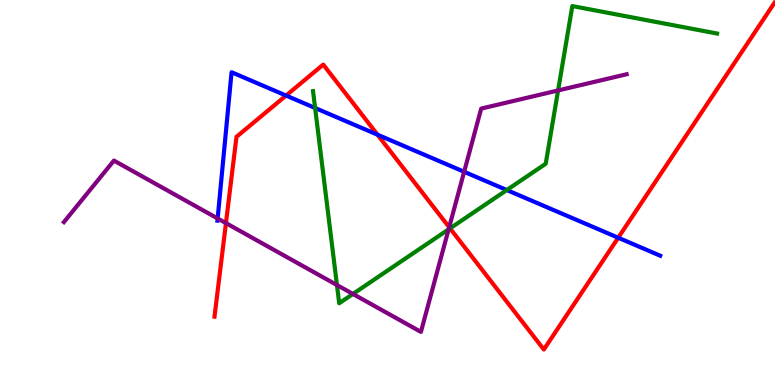[{'lines': ['blue', 'red'], 'intersections': [{'x': 3.69, 'y': 7.52}, {'x': 4.87, 'y': 6.5}, {'x': 7.98, 'y': 3.83}]}, {'lines': ['green', 'red'], 'intersections': [{'x': 5.81, 'y': 4.07}]}, {'lines': ['purple', 'red'], 'intersections': [{'x': 2.92, 'y': 4.21}, {'x': 5.8, 'y': 4.1}]}, {'lines': ['blue', 'green'], 'intersections': [{'x': 4.07, 'y': 7.2}, {'x': 6.54, 'y': 5.06}]}, {'lines': ['blue', 'purple'], 'intersections': [{'x': 2.81, 'y': 4.33}, {'x': 5.99, 'y': 5.54}]}, {'lines': ['green', 'purple'], 'intersections': [{'x': 4.35, 'y': 2.6}, {'x': 4.55, 'y': 2.36}, {'x': 5.79, 'y': 4.04}, {'x': 7.2, 'y': 7.65}]}]